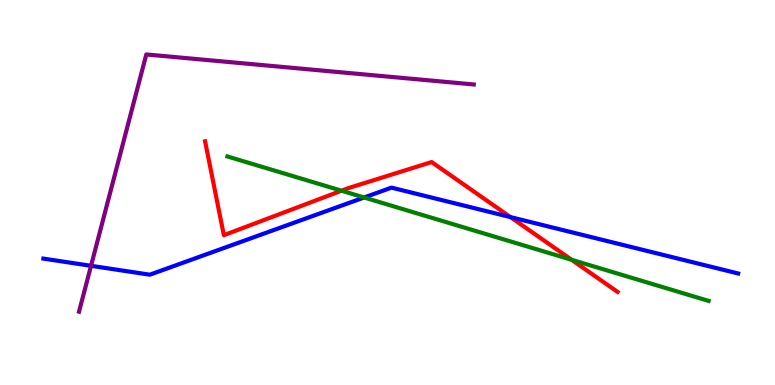[{'lines': ['blue', 'red'], 'intersections': [{'x': 6.59, 'y': 4.36}]}, {'lines': ['green', 'red'], 'intersections': [{'x': 4.41, 'y': 5.05}, {'x': 7.38, 'y': 3.25}]}, {'lines': ['purple', 'red'], 'intersections': []}, {'lines': ['blue', 'green'], 'intersections': [{'x': 4.7, 'y': 4.87}]}, {'lines': ['blue', 'purple'], 'intersections': [{'x': 1.17, 'y': 3.1}]}, {'lines': ['green', 'purple'], 'intersections': []}]